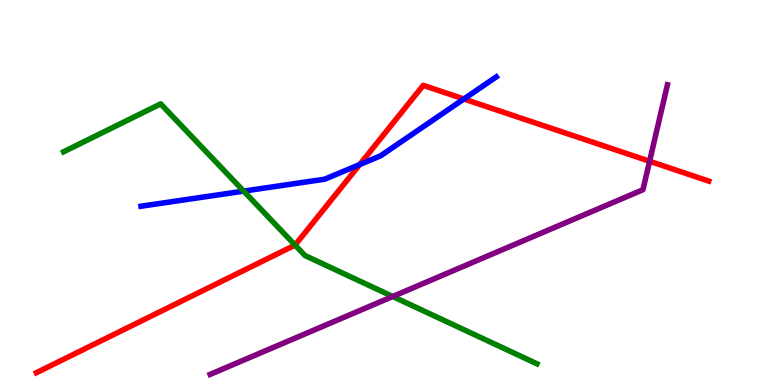[{'lines': ['blue', 'red'], 'intersections': [{'x': 4.64, 'y': 5.73}, {'x': 5.99, 'y': 7.43}]}, {'lines': ['green', 'red'], 'intersections': [{'x': 3.81, 'y': 3.63}]}, {'lines': ['purple', 'red'], 'intersections': [{'x': 8.38, 'y': 5.81}]}, {'lines': ['blue', 'green'], 'intersections': [{'x': 3.14, 'y': 5.04}]}, {'lines': ['blue', 'purple'], 'intersections': []}, {'lines': ['green', 'purple'], 'intersections': [{'x': 5.07, 'y': 2.3}]}]